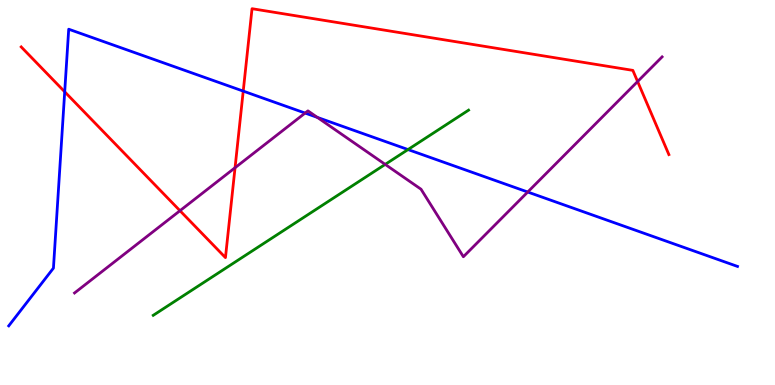[{'lines': ['blue', 'red'], 'intersections': [{'x': 0.835, 'y': 7.62}, {'x': 3.14, 'y': 7.63}]}, {'lines': ['green', 'red'], 'intersections': []}, {'lines': ['purple', 'red'], 'intersections': [{'x': 2.32, 'y': 4.53}, {'x': 3.03, 'y': 5.64}, {'x': 8.23, 'y': 7.88}]}, {'lines': ['blue', 'green'], 'intersections': [{'x': 5.26, 'y': 6.12}]}, {'lines': ['blue', 'purple'], 'intersections': [{'x': 3.94, 'y': 7.06}, {'x': 4.1, 'y': 6.95}, {'x': 6.81, 'y': 5.01}]}, {'lines': ['green', 'purple'], 'intersections': [{'x': 4.97, 'y': 5.73}]}]